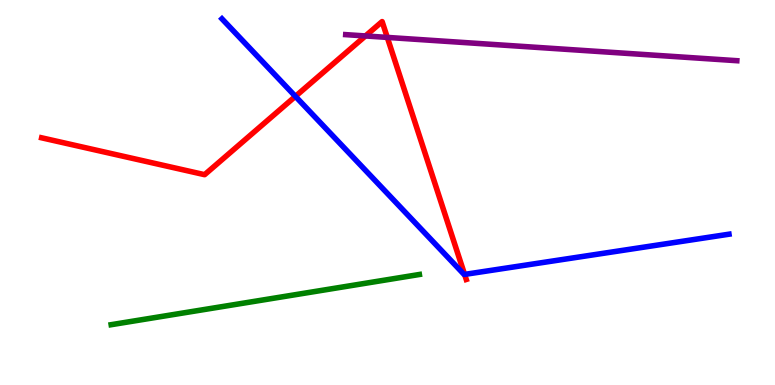[{'lines': ['blue', 'red'], 'intersections': [{'x': 3.81, 'y': 7.5}, {'x': 5.99, 'y': 2.87}]}, {'lines': ['green', 'red'], 'intersections': []}, {'lines': ['purple', 'red'], 'intersections': [{'x': 4.72, 'y': 9.07}, {'x': 5.0, 'y': 9.03}]}, {'lines': ['blue', 'green'], 'intersections': []}, {'lines': ['blue', 'purple'], 'intersections': []}, {'lines': ['green', 'purple'], 'intersections': []}]